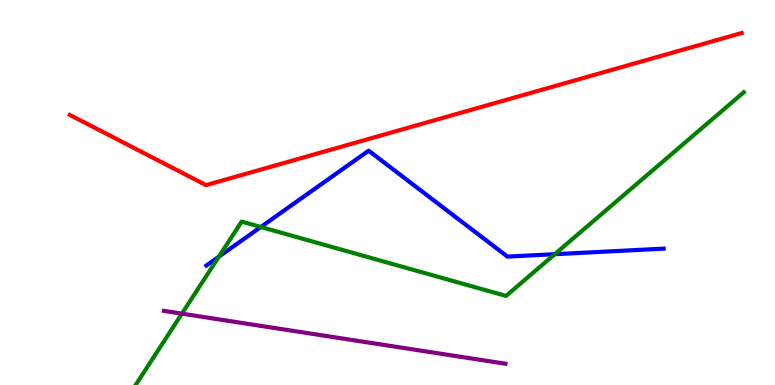[{'lines': ['blue', 'red'], 'intersections': []}, {'lines': ['green', 'red'], 'intersections': []}, {'lines': ['purple', 'red'], 'intersections': []}, {'lines': ['blue', 'green'], 'intersections': [{'x': 2.82, 'y': 3.33}, {'x': 3.37, 'y': 4.1}, {'x': 7.16, 'y': 3.4}]}, {'lines': ['blue', 'purple'], 'intersections': []}, {'lines': ['green', 'purple'], 'intersections': [{'x': 2.35, 'y': 1.85}]}]